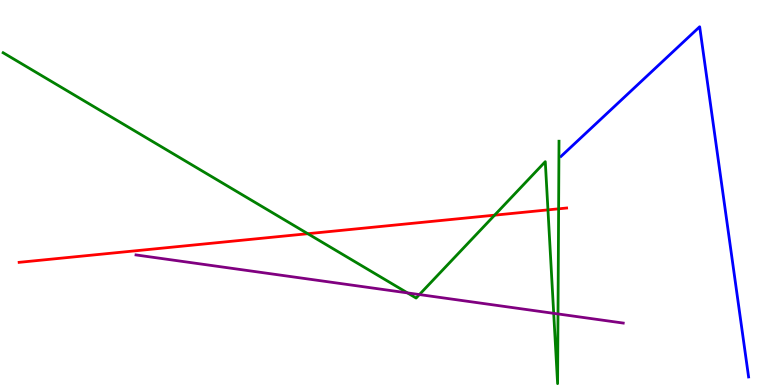[{'lines': ['blue', 'red'], 'intersections': []}, {'lines': ['green', 'red'], 'intersections': [{'x': 3.97, 'y': 3.93}, {'x': 6.38, 'y': 4.41}, {'x': 7.07, 'y': 4.55}, {'x': 7.21, 'y': 4.58}]}, {'lines': ['purple', 'red'], 'intersections': []}, {'lines': ['blue', 'green'], 'intersections': []}, {'lines': ['blue', 'purple'], 'intersections': []}, {'lines': ['green', 'purple'], 'intersections': [{'x': 5.26, 'y': 2.39}, {'x': 5.41, 'y': 2.35}, {'x': 7.14, 'y': 1.86}, {'x': 7.2, 'y': 1.85}]}]